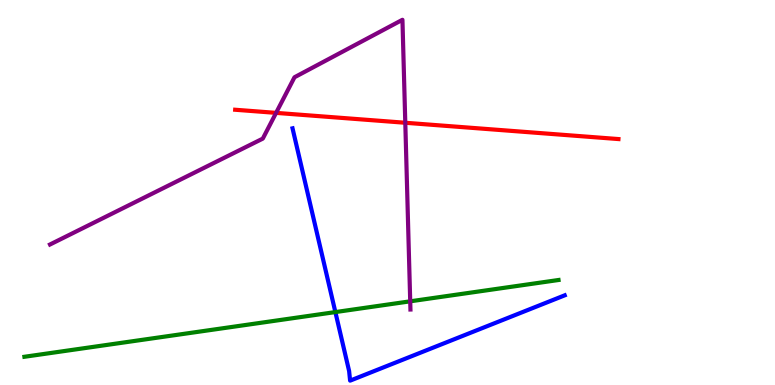[{'lines': ['blue', 'red'], 'intersections': []}, {'lines': ['green', 'red'], 'intersections': []}, {'lines': ['purple', 'red'], 'intersections': [{'x': 3.56, 'y': 7.07}, {'x': 5.23, 'y': 6.81}]}, {'lines': ['blue', 'green'], 'intersections': [{'x': 4.33, 'y': 1.89}]}, {'lines': ['blue', 'purple'], 'intersections': []}, {'lines': ['green', 'purple'], 'intersections': [{'x': 5.29, 'y': 2.17}]}]